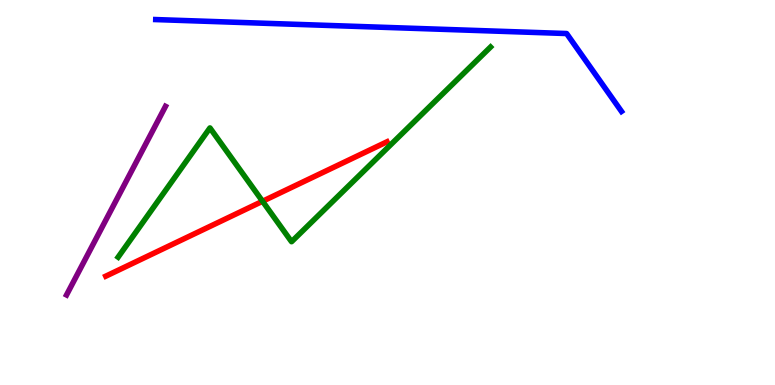[{'lines': ['blue', 'red'], 'intersections': []}, {'lines': ['green', 'red'], 'intersections': [{'x': 3.39, 'y': 4.77}]}, {'lines': ['purple', 'red'], 'intersections': []}, {'lines': ['blue', 'green'], 'intersections': []}, {'lines': ['blue', 'purple'], 'intersections': []}, {'lines': ['green', 'purple'], 'intersections': []}]